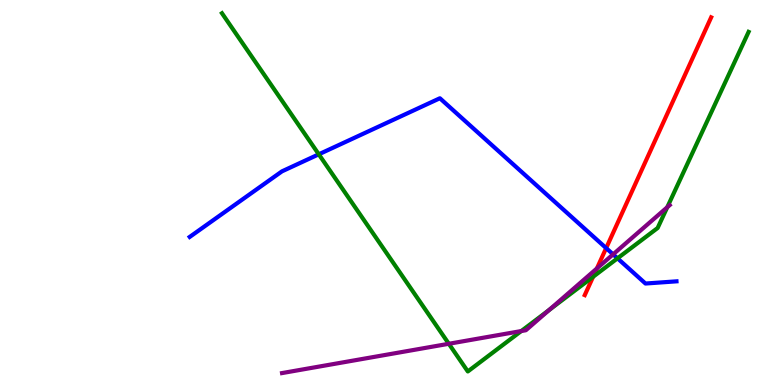[{'lines': ['blue', 'red'], 'intersections': [{'x': 7.82, 'y': 3.56}]}, {'lines': ['green', 'red'], 'intersections': [{'x': 7.65, 'y': 2.81}]}, {'lines': ['purple', 'red'], 'intersections': [{'x': 7.7, 'y': 3.03}]}, {'lines': ['blue', 'green'], 'intersections': [{'x': 4.11, 'y': 5.99}, {'x': 7.97, 'y': 3.29}]}, {'lines': ['blue', 'purple'], 'intersections': [{'x': 7.91, 'y': 3.39}]}, {'lines': ['green', 'purple'], 'intersections': [{'x': 5.79, 'y': 1.07}, {'x': 6.73, 'y': 1.4}, {'x': 7.08, 'y': 1.95}, {'x': 8.61, 'y': 4.62}]}]